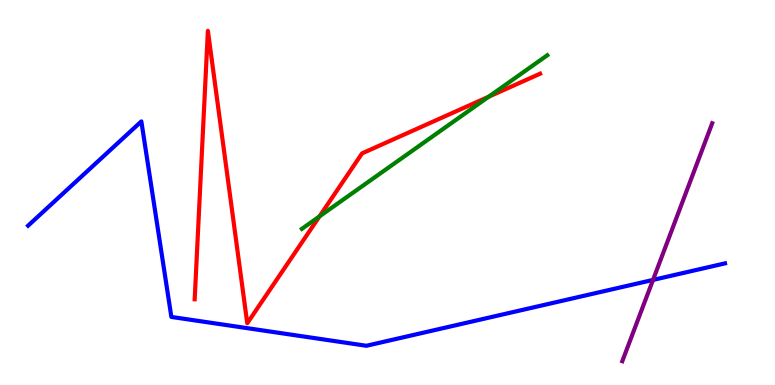[{'lines': ['blue', 'red'], 'intersections': []}, {'lines': ['green', 'red'], 'intersections': [{'x': 4.12, 'y': 4.38}, {'x': 6.31, 'y': 7.49}]}, {'lines': ['purple', 'red'], 'intersections': []}, {'lines': ['blue', 'green'], 'intersections': []}, {'lines': ['blue', 'purple'], 'intersections': [{'x': 8.43, 'y': 2.73}]}, {'lines': ['green', 'purple'], 'intersections': []}]